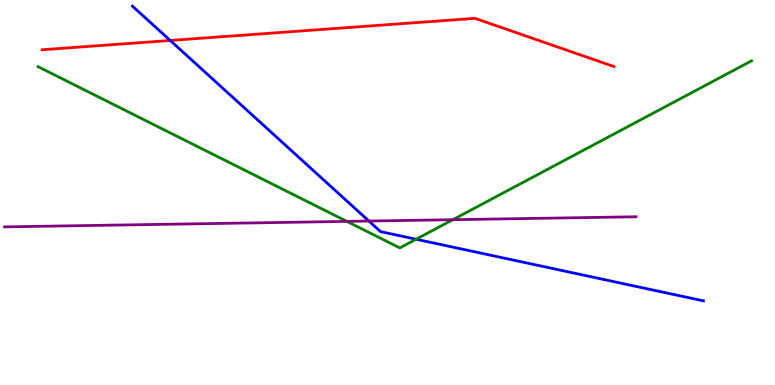[{'lines': ['blue', 'red'], 'intersections': [{'x': 2.2, 'y': 8.95}]}, {'lines': ['green', 'red'], 'intersections': []}, {'lines': ['purple', 'red'], 'intersections': []}, {'lines': ['blue', 'green'], 'intersections': [{'x': 5.37, 'y': 3.79}]}, {'lines': ['blue', 'purple'], 'intersections': [{'x': 4.76, 'y': 4.26}]}, {'lines': ['green', 'purple'], 'intersections': [{'x': 4.48, 'y': 4.25}, {'x': 5.84, 'y': 4.29}]}]